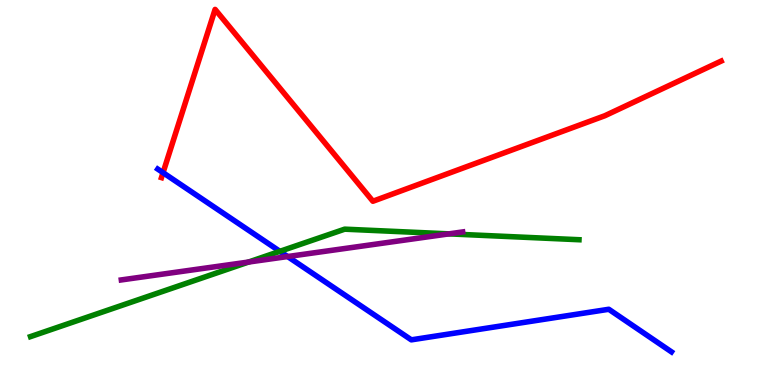[{'lines': ['blue', 'red'], 'intersections': [{'x': 2.1, 'y': 5.52}]}, {'lines': ['green', 'red'], 'intersections': []}, {'lines': ['purple', 'red'], 'intersections': []}, {'lines': ['blue', 'green'], 'intersections': [{'x': 3.61, 'y': 3.47}]}, {'lines': ['blue', 'purple'], 'intersections': [{'x': 3.71, 'y': 3.34}]}, {'lines': ['green', 'purple'], 'intersections': [{'x': 3.21, 'y': 3.19}, {'x': 5.79, 'y': 3.93}]}]